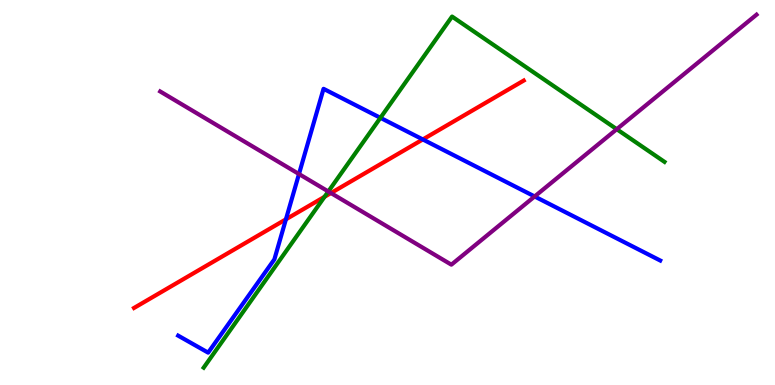[{'lines': ['blue', 'red'], 'intersections': [{'x': 3.69, 'y': 4.3}, {'x': 5.46, 'y': 6.38}]}, {'lines': ['green', 'red'], 'intersections': [{'x': 4.19, 'y': 4.89}]}, {'lines': ['purple', 'red'], 'intersections': [{'x': 4.27, 'y': 4.99}]}, {'lines': ['blue', 'green'], 'intersections': [{'x': 4.91, 'y': 6.94}]}, {'lines': ['blue', 'purple'], 'intersections': [{'x': 3.86, 'y': 5.48}, {'x': 6.9, 'y': 4.9}]}, {'lines': ['green', 'purple'], 'intersections': [{'x': 4.24, 'y': 5.03}, {'x': 7.96, 'y': 6.64}]}]